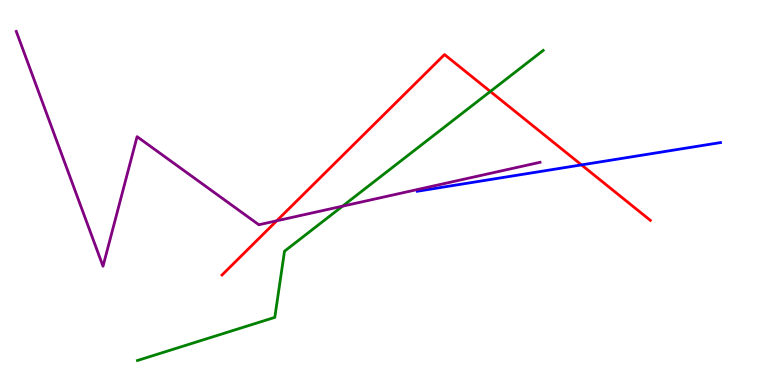[{'lines': ['blue', 'red'], 'intersections': [{'x': 7.5, 'y': 5.72}]}, {'lines': ['green', 'red'], 'intersections': [{'x': 6.33, 'y': 7.62}]}, {'lines': ['purple', 'red'], 'intersections': [{'x': 3.57, 'y': 4.27}]}, {'lines': ['blue', 'green'], 'intersections': []}, {'lines': ['blue', 'purple'], 'intersections': []}, {'lines': ['green', 'purple'], 'intersections': [{'x': 4.42, 'y': 4.64}]}]